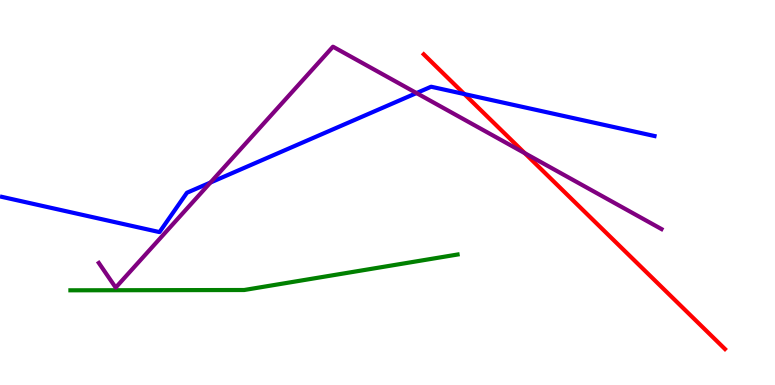[{'lines': ['blue', 'red'], 'intersections': [{'x': 5.99, 'y': 7.56}]}, {'lines': ['green', 'red'], 'intersections': []}, {'lines': ['purple', 'red'], 'intersections': [{'x': 6.77, 'y': 6.02}]}, {'lines': ['blue', 'green'], 'intersections': []}, {'lines': ['blue', 'purple'], 'intersections': [{'x': 2.72, 'y': 5.26}, {'x': 5.37, 'y': 7.58}]}, {'lines': ['green', 'purple'], 'intersections': []}]